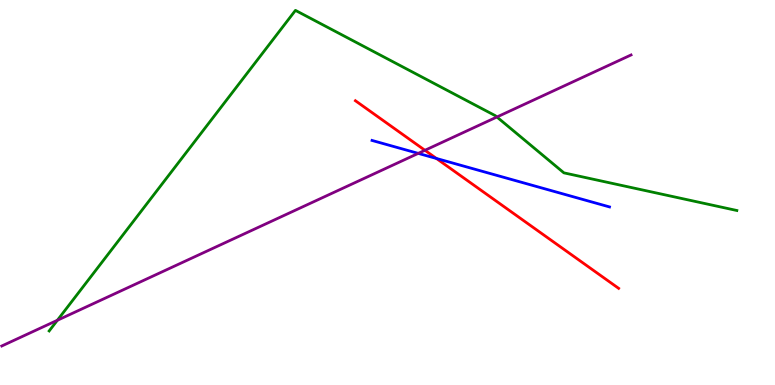[{'lines': ['blue', 'red'], 'intersections': [{'x': 5.63, 'y': 5.88}]}, {'lines': ['green', 'red'], 'intersections': []}, {'lines': ['purple', 'red'], 'intersections': [{'x': 5.48, 'y': 6.1}]}, {'lines': ['blue', 'green'], 'intersections': []}, {'lines': ['blue', 'purple'], 'intersections': [{'x': 5.4, 'y': 6.02}]}, {'lines': ['green', 'purple'], 'intersections': [{'x': 0.74, 'y': 1.68}, {'x': 6.41, 'y': 6.96}]}]